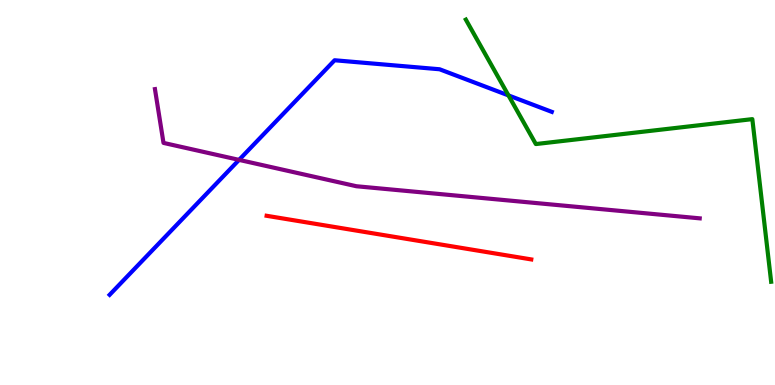[{'lines': ['blue', 'red'], 'intersections': []}, {'lines': ['green', 'red'], 'intersections': []}, {'lines': ['purple', 'red'], 'intersections': []}, {'lines': ['blue', 'green'], 'intersections': [{'x': 6.56, 'y': 7.52}]}, {'lines': ['blue', 'purple'], 'intersections': [{'x': 3.08, 'y': 5.85}]}, {'lines': ['green', 'purple'], 'intersections': []}]